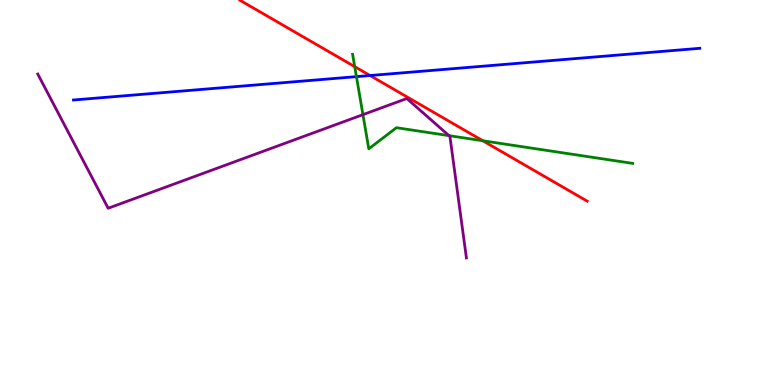[{'lines': ['blue', 'red'], 'intersections': [{'x': 4.77, 'y': 8.04}]}, {'lines': ['green', 'red'], 'intersections': [{'x': 4.58, 'y': 8.27}, {'x': 6.23, 'y': 6.34}]}, {'lines': ['purple', 'red'], 'intersections': []}, {'lines': ['blue', 'green'], 'intersections': [{'x': 4.6, 'y': 8.01}]}, {'lines': ['blue', 'purple'], 'intersections': []}, {'lines': ['green', 'purple'], 'intersections': [{'x': 4.68, 'y': 7.02}, {'x': 5.79, 'y': 6.48}]}]